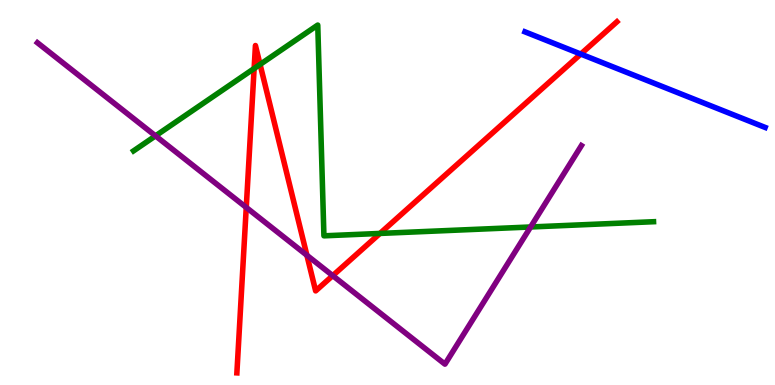[{'lines': ['blue', 'red'], 'intersections': [{'x': 7.49, 'y': 8.6}]}, {'lines': ['green', 'red'], 'intersections': [{'x': 3.28, 'y': 8.22}, {'x': 3.36, 'y': 8.33}, {'x': 4.9, 'y': 3.94}]}, {'lines': ['purple', 'red'], 'intersections': [{'x': 3.18, 'y': 4.61}, {'x': 3.96, 'y': 3.37}, {'x': 4.29, 'y': 2.84}]}, {'lines': ['blue', 'green'], 'intersections': []}, {'lines': ['blue', 'purple'], 'intersections': []}, {'lines': ['green', 'purple'], 'intersections': [{'x': 2.01, 'y': 6.47}, {'x': 6.85, 'y': 4.1}]}]